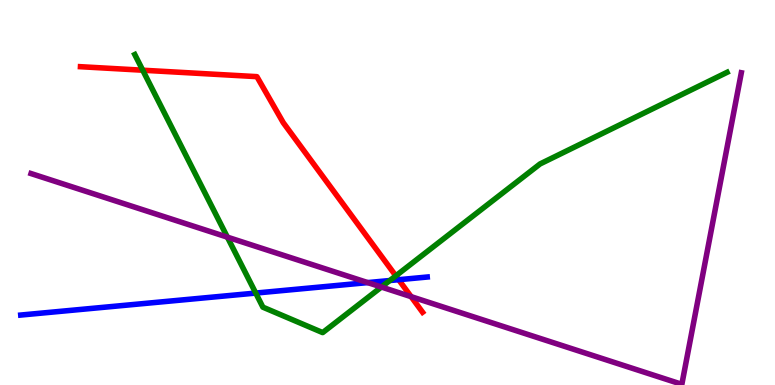[{'lines': ['blue', 'red'], 'intersections': [{'x': 5.14, 'y': 2.74}]}, {'lines': ['green', 'red'], 'intersections': [{'x': 1.84, 'y': 8.18}, {'x': 5.11, 'y': 2.84}]}, {'lines': ['purple', 'red'], 'intersections': [{'x': 5.3, 'y': 2.29}]}, {'lines': ['blue', 'green'], 'intersections': [{'x': 3.3, 'y': 2.39}, {'x': 5.03, 'y': 2.71}]}, {'lines': ['blue', 'purple'], 'intersections': [{'x': 4.74, 'y': 2.66}]}, {'lines': ['green', 'purple'], 'intersections': [{'x': 2.93, 'y': 3.84}, {'x': 4.92, 'y': 2.54}]}]